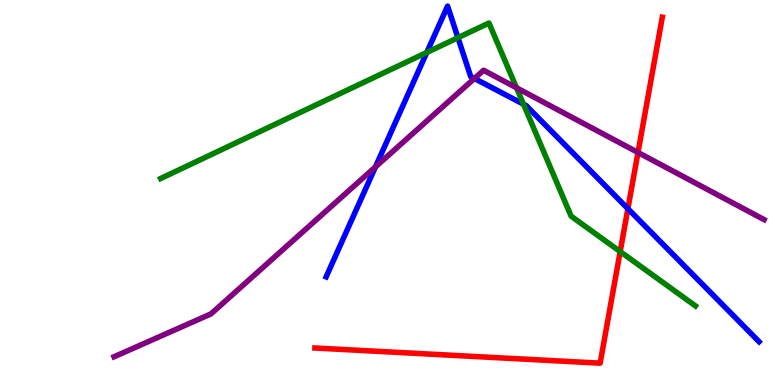[{'lines': ['blue', 'red'], 'intersections': [{'x': 8.1, 'y': 4.58}]}, {'lines': ['green', 'red'], 'intersections': [{'x': 8.0, 'y': 3.47}]}, {'lines': ['purple', 'red'], 'intersections': [{'x': 8.23, 'y': 6.04}]}, {'lines': ['blue', 'green'], 'intersections': [{'x': 5.51, 'y': 8.64}, {'x': 5.91, 'y': 9.02}, {'x': 6.75, 'y': 7.29}]}, {'lines': ['blue', 'purple'], 'intersections': [{'x': 4.84, 'y': 5.67}, {'x': 6.12, 'y': 7.96}]}, {'lines': ['green', 'purple'], 'intersections': [{'x': 6.66, 'y': 7.72}]}]